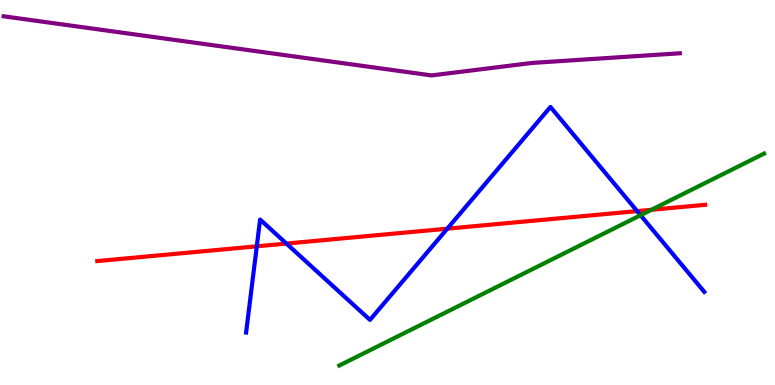[{'lines': ['blue', 'red'], 'intersections': [{'x': 3.31, 'y': 3.6}, {'x': 3.7, 'y': 3.67}, {'x': 5.77, 'y': 4.06}, {'x': 8.22, 'y': 4.52}]}, {'lines': ['green', 'red'], 'intersections': [{'x': 8.41, 'y': 4.55}]}, {'lines': ['purple', 'red'], 'intersections': []}, {'lines': ['blue', 'green'], 'intersections': [{'x': 8.27, 'y': 4.41}]}, {'lines': ['blue', 'purple'], 'intersections': []}, {'lines': ['green', 'purple'], 'intersections': []}]